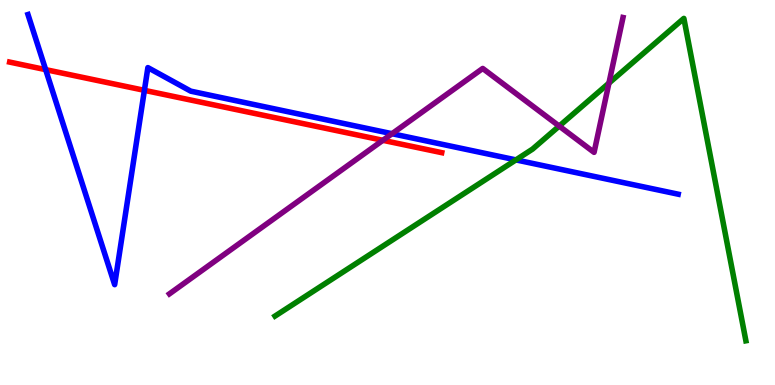[{'lines': ['blue', 'red'], 'intersections': [{'x': 0.589, 'y': 8.19}, {'x': 1.86, 'y': 7.65}]}, {'lines': ['green', 'red'], 'intersections': []}, {'lines': ['purple', 'red'], 'intersections': [{'x': 4.94, 'y': 6.36}]}, {'lines': ['blue', 'green'], 'intersections': [{'x': 6.66, 'y': 5.85}]}, {'lines': ['blue', 'purple'], 'intersections': [{'x': 5.06, 'y': 6.53}]}, {'lines': ['green', 'purple'], 'intersections': [{'x': 7.22, 'y': 6.73}, {'x': 7.86, 'y': 7.84}]}]